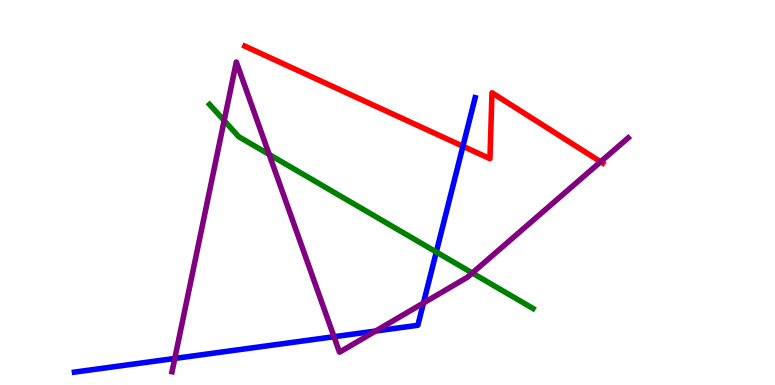[{'lines': ['blue', 'red'], 'intersections': [{'x': 5.97, 'y': 6.2}]}, {'lines': ['green', 'red'], 'intersections': []}, {'lines': ['purple', 'red'], 'intersections': [{'x': 7.75, 'y': 5.8}]}, {'lines': ['blue', 'green'], 'intersections': [{'x': 5.63, 'y': 3.45}]}, {'lines': ['blue', 'purple'], 'intersections': [{'x': 2.26, 'y': 0.69}, {'x': 4.31, 'y': 1.25}, {'x': 4.85, 'y': 1.4}, {'x': 5.46, 'y': 2.13}]}, {'lines': ['green', 'purple'], 'intersections': [{'x': 2.89, 'y': 6.87}, {'x': 3.47, 'y': 5.99}, {'x': 6.09, 'y': 2.91}]}]